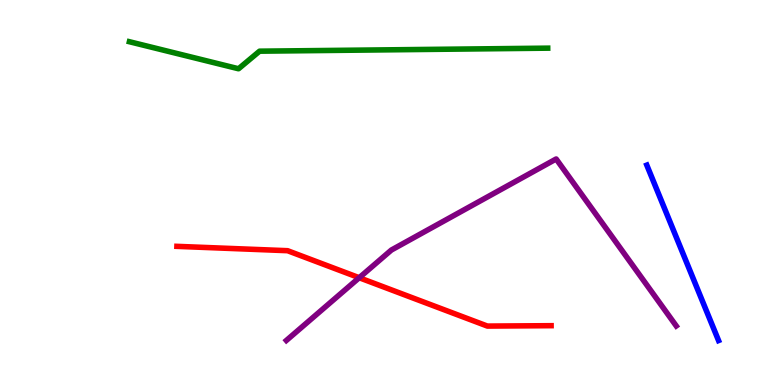[{'lines': ['blue', 'red'], 'intersections': []}, {'lines': ['green', 'red'], 'intersections': []}, {'lines': ['purple', 'red'], 'intersections': [{'x': 4.64, 'y': 2.79}]}, {'lines': ['blue', 'green'], 'intersections': []}, {'lines': ['blue', 'purple'], 'intersections': []}, {'lines': ['green', 'purple'], 'intersections': []}]